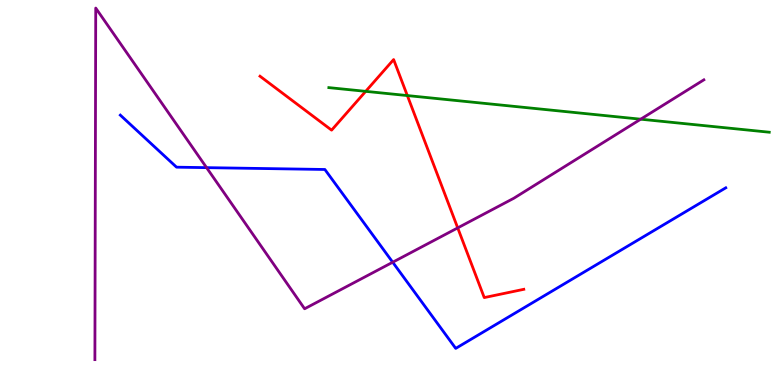[{'lines': ['blue', 'red'], 'intersections': []}, {'lines': ['green', 'red'], 'intersections': [{'x': 4.72, 'y': 7.63}, {'x': 5.26, 'y': 7.52}]}, {'lines': ['purple', 'red'], 'intersections': [{'x': 5.91, 'y': 4.08}]}, {'lines': ['blue', 'green'], 'intersections': []}, {'lines': ['blue', 'purple'], 'intersections': [{'x': 2.67, 'y': 5.65}, {'x': 5.07, 'y': 3.19}]}, {'lines': ['green', 'purple'], 'intersections': [{'x': 8.27, 'y': 6.9}]}]